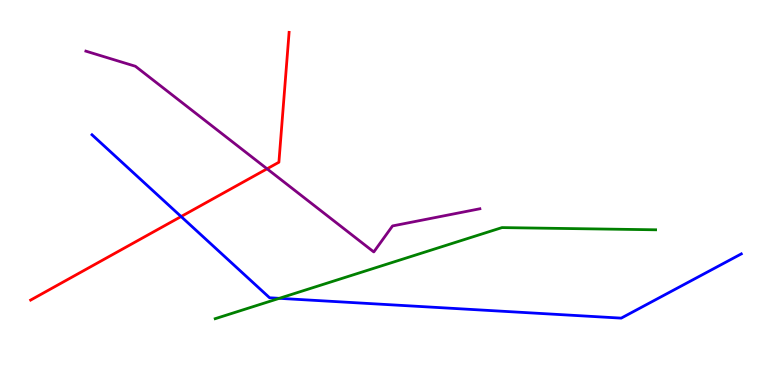[{'lines': ['blue', 'red'], 'intersections': [{'x': 2.34, 'y': 4.38}]}, {'lines': ['green', 'red'], 'intersections': []}, {'lines': ['purple', 'red'], 'intersections': [{'x': 3.45, 'y': 5.62}]}, {'lines': ['blue', 'green'], 'intersections': [{'x': 3.6, 'y': 2.25}]}, {'lines': ['blue', 'purple'], 'intersections': []}, {'lines': ['green', 'purple'], 'intersections': []}]